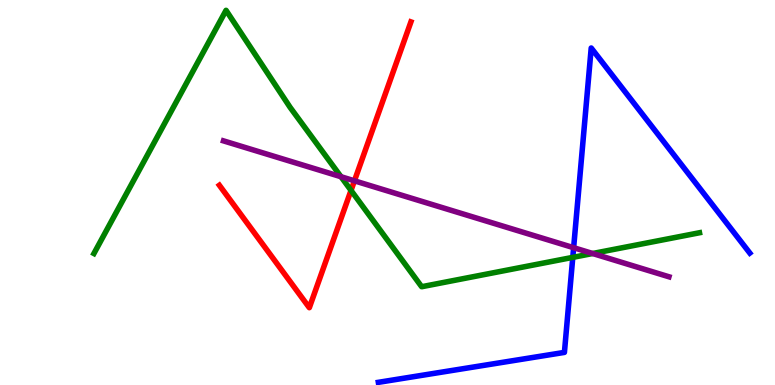[{'lines': ['blue', 'red'], 'intersections': []}, {'lines': ['green', 'red'], 'intersections': [{'x': 4.53, 'y': 5.05}]}, {'lines': ['purple', 'red'], 'intersections': [{'x': 4.57, 'y': 5.3}]}, {'lines': ['blue', 'green'], 'intersections': [{'x': 7.39, 'y': 3.32}]}, {'lines': ['blue', 'purple'], 'intersections': [{'x': 7.4, 'y': 3.57}]}, {'lines': ['green', 'purple'], 'intersections': [{'x': 4.4, 'y': 5.41}, {'x': 7.65, 'y': 3.42}]}]